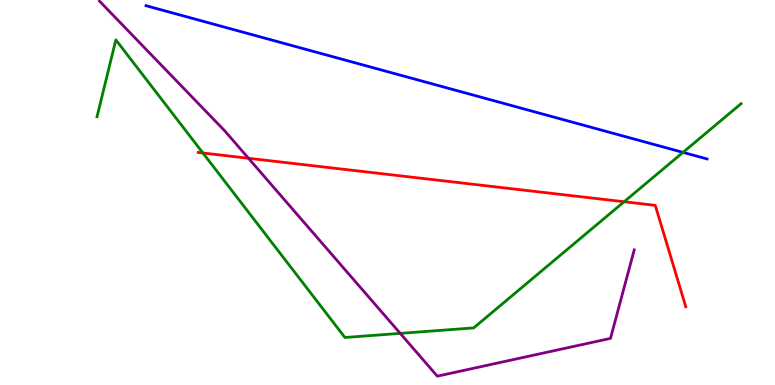[{'lines': ['blue', 'red'], 'intersections': []}, {'lines': ['green', 'red'], 'intersections': [{'x': 2.62, 'y': 6.03}, {'x': 8.05, 'y': 4.76}]}, {'lines': ['purple', 'red'], 'intersections': [{'x': 3.21, 'y': 5.89}]}, {'lines': ['blue', 'green'], 'intersections': [{'x': 8.81, 'y': 6.04}]}, {'lines': ['blue', 'purple'], 'intersections': []}, {'lines': ['green', 'purple'], 'intersections': [{'x': 5.16, 'y': 1.34}]}]